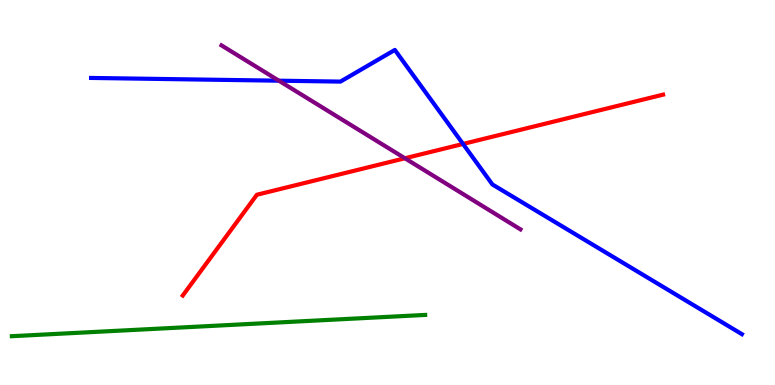[{'lines': ['blue', 'red'], 'intersections': [{'x': 5.97, 'y': 6.26}]}, {'lines': ['green', 'red'], 'intersections': []}, {'lines': ['purple', 'red'], 'intersections': [{'x': 5.22, 'y': 5.89}]}, {'lines': ['blue', 'green'], 'intersections': []}, {'lines': ['blue', 'purple'], 'intersections': [{'x': 3.6, 'y': 7.9}]}, {'lines': ['green', 'purple'], 'intersections': []}]